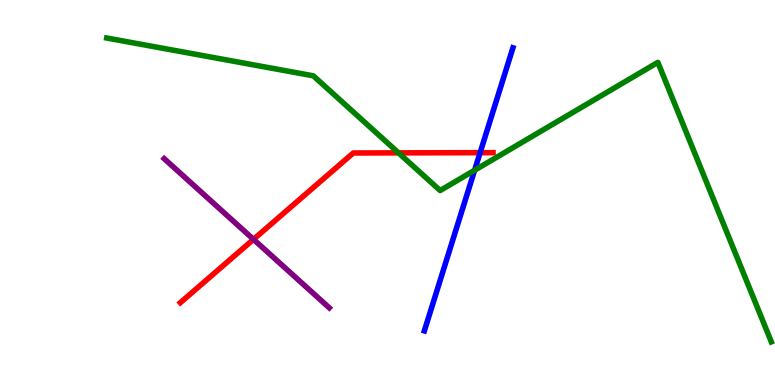[{'lines': ['blue', 'red'], 'intersections': [{'x': 6.2, 'y': 6.03}]}, {'lines': ['green', 'red'], 'intersections': [{'x': 5.14, 'y': 6.03}]}, {'lines': ['purple', 'red'], 'intersections': [{'x': 3.27, 'y': 3.78}]}, {'lines': ['blue', 'green'], 'intersections': [{'x': 6.12, 'y': 5.58}]}, {'lines': ['blue', 'purple'], 'intersections': []}, {'lines': ['green', 'purple'], 'intersections': []}]